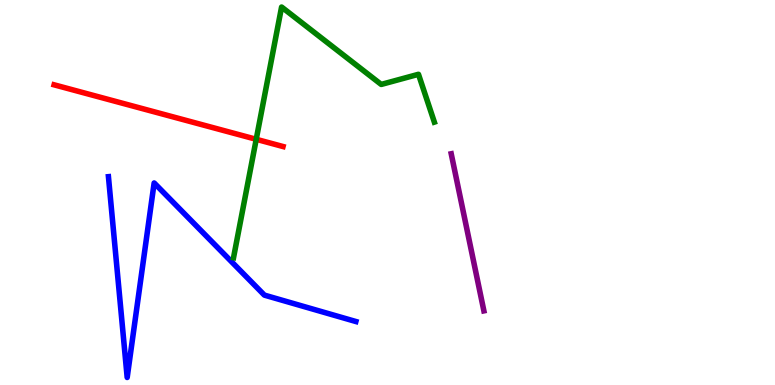[{'lines': ['blue', 'red'], 'intersections': []}, {'lines': ['green', 'red'], 'intersections': [{'x': 3.31, 'y': 6.38}]}, {'lines': ['purple', 'red'], 'intersections': []}, {'lines': ['blue', 'green'], 'intersections': []}, {'lines': ['blue', 'purple'], 'intersections': []}, {'lines': ['green', 'purple'], 'intersections': []}]